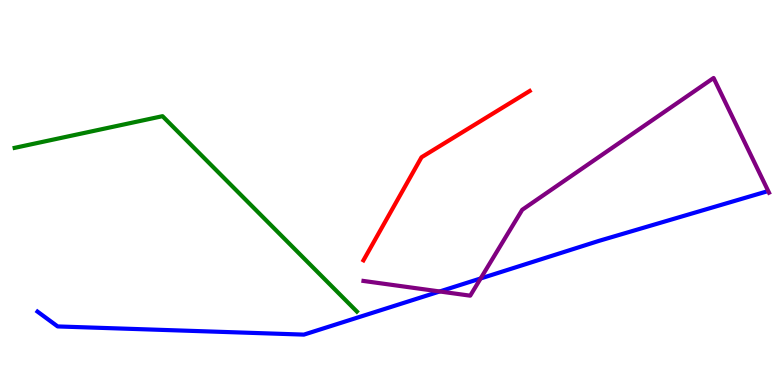[{'lines': ['blue', 'red'], 'intersections': []}, {'lines': ['green', 'red'], 'intersections': []}, {'lines': ['purple', 'red'], 'intersections': []}, {'lines': ['blue', 'green'], 'intersections': []}, {'lines': ['blue', 'purple'], 'intersections': [{'x': 5.67, 'y': 2.43}, {'x': 6.2, 'y': 2.77}]}, {'lines': ['green', 'purple'], 'intersections': []}]